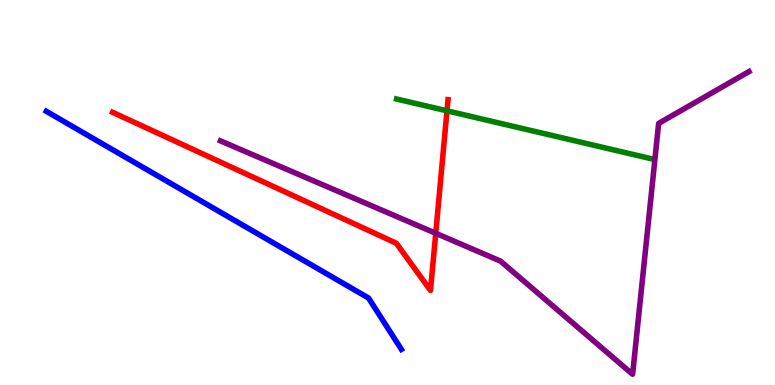[{'lines': ['blue', 'red'], 'intersections': []}, {'lines': ['green', 'red'], 'intersections': [{'x': 5.77, 'y': 7.12}]}, {'lines': ['purple', 'red'], 'intersections': [{'x': 5.62, 'y': 3.94}]}, {'lines': ['blue', 'green'], 'intersections': []}, {'lines': ['blue', 'purple'], 'intersections': []}, {'lines': ['green', 'purple'], 'intersections': []}]